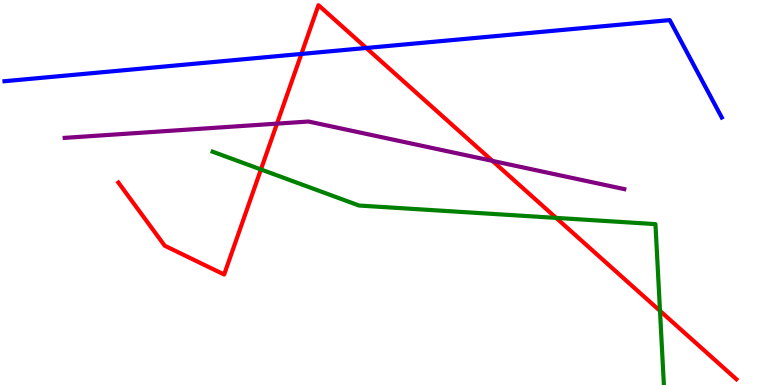[{'lines': ['blue', 'red'], 'intersections': [{'x': 3.89, 'y': 8.6}, {'x': 4.73, 'y': 8.75}]}, {'lines': ['green', 'red'], 'intersections': [{'x': 3.37, 'y': 5.6}, {'x': 7.18, 'y': 4.34}, {'x': 8.52, 'y': 1.93}]}, {'lines': ['purple', 'red'], 'intersections': [{'x': 3.57, 'y': 6.79}, {'x': 6.35, 'y': 5.82}]}, {'lines': ['blue', 'green'], 'intersections': []}, {'lines': ['blue', 'purple'], 'intersections': []}, {'lines': ['green', 'purple'], 'intersections': []}]